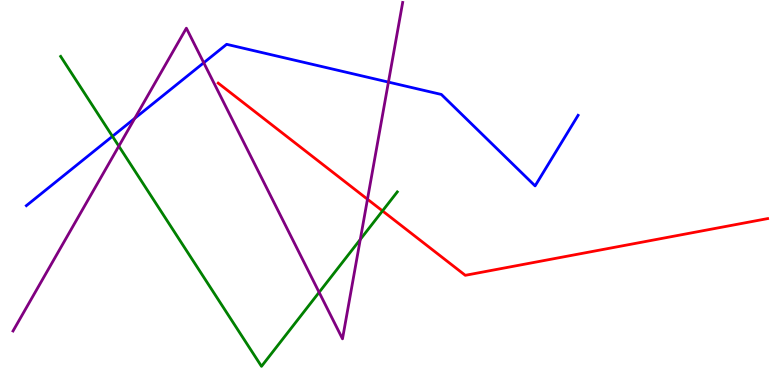[{'lines': ['blue', 'red'], 'intersections': []}, {'lines': ['green', 'red'], 'intersections': [{'x': 4.94, 'y': 4.52}]}, {'lines': ['purple', 'red'], 'intersections': [{'x': 4.74, 'y': 4.83}]}, {'lines': ['blue', 'green'], 'intersections': [{'x': 1.45, 'y': 6.46}]}, {'lines': ['blue', 'purple'], 'intersections': [{'x': 1.74, 'y': 6.93}, {'x': 2.63, 'y': 8.37}, {'x': 5.01, 'y': 7.87}]}, {'lines': ['green', 'purple'], 'intersections': [{'x': 1.53, 'y': 6.2}, {'x': 4.12, 'y': 2.41}, {'x': 4.65, 'y': 3.78}]}]